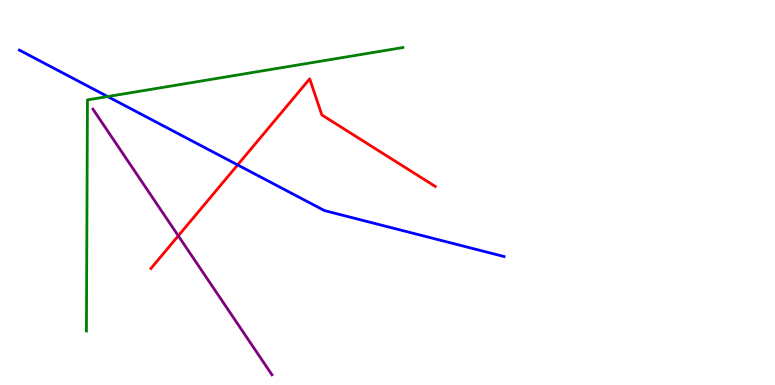[{'lines': ['blue', 'red'], 'intersections': [{'x': 3.07, 'y': 5.72}]}, {'lines': ['green', 'red'], 'intersections': []}, {'lines': ['purple', 'red'], 'intersections': [{'x': 2.3, 'y': 3.88}]}, {'lines': ['blue', 'green'], 'intersections': [{'x': 1.39, 'y': 7.49}]}, {'lines': ['blue', 'purple'], 'intersections': []}, {'lines': ['green', 'purple'], 'intersections': []}]